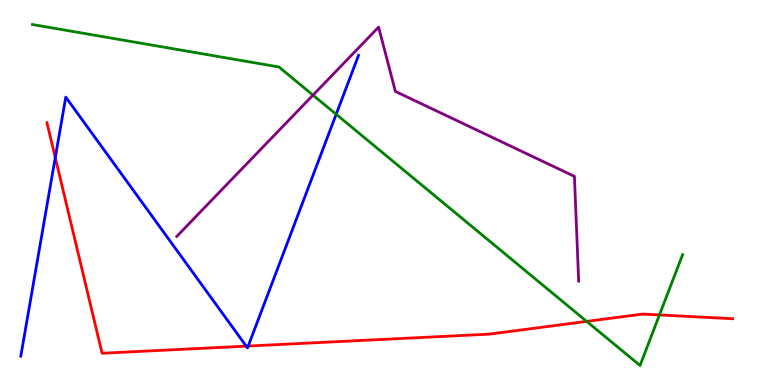[{'lines': ['blue', 'red'], 'intersections': [{'x': 0.713, 'y': 5.91}, {'x': 3.18, 'y': 1.01}, {'x': 3.2, 'y': 1.01}]}, {'lines': ['green', 'red'], 'intersections': [{'x': 7.57, 'y': 1.65}, {'x': 8.51, 'y': 1.82}]}, {'lines': ['purple', 'red'], 'intersections': []}, {'lines': ['blue', 'green'], 'intersections': [{'x': 4.34, 'y': 7.03}]}, {'lines': ['blue', 'purple'], 'intersections': []}, {'lines': ['green', 'purple'], 'intersections': [{'x': 4.04, 'y': 7.53}]}]